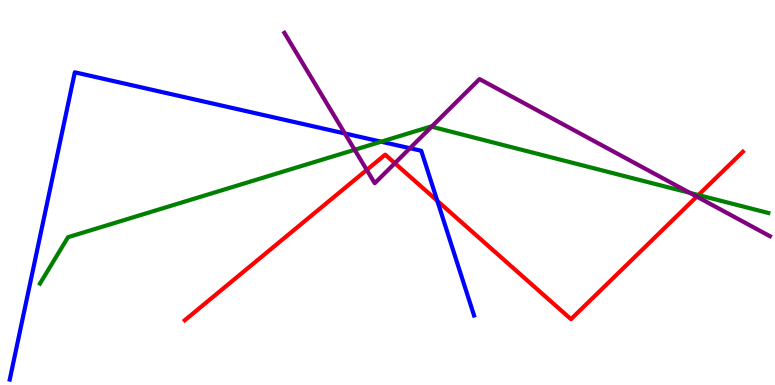[{'lines': ['blue', 'red'], 'intersections': [{'x': 5.64, 'y': 4.78}]}, {'lines': ['green', 'red'], 'intersections': [{'x': 9.01, 'y': 4.93}]}, {'lines': ['purple', 'red'], 'intersections': [{'x': 4.73, 'y': 5.59}, {'x': 5.09, 'y': 5.76}, {'x': 8.99, 'y': 4.89}]}, {'lines': ['blue', 'green'], 'intersections': [{'x': 4.92, 'y': 6.32}]}, {'lines': ['blue', 'purple'], 'intersections': [{'x': 4.45, 'y': 6.53}, {'x': 5.29, 'y': 6.15}]}, {'lines': ['green', 'purple'], 'intersections': [{'x': 4.58, 'y': 6.11}, {'x': 5.57, 'y': 6.71}, {'x': 8.9, 'y': 4.99}]}]